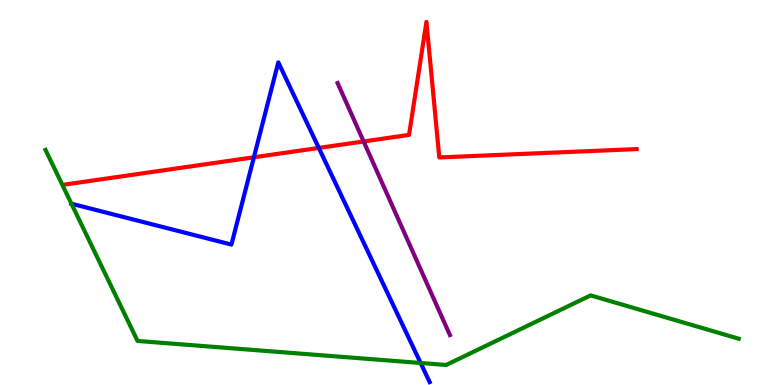[{'lines': ['blue', 'red'], 'intersections': [{'x': 3.28, 'y': 5.91}, {'x': 4.11, 'y': 6.16}]}, {'lines': ['green', 'red'], 'intersections': []}, {'lines': ['purple', 'red'], 'intersections': [{'x': 4.69, 'y': 6.33}]}, {'lines': ['blue', 'green'], 'intersections': [{'x': 0.922, 'y': 4.71}, {'x': 5.43, 'y': 0.572}]}, {'lines': ['blue', 'purple'], 'intersections': []}, {'lines': ['green', 'purple'], 'intersections': []}]